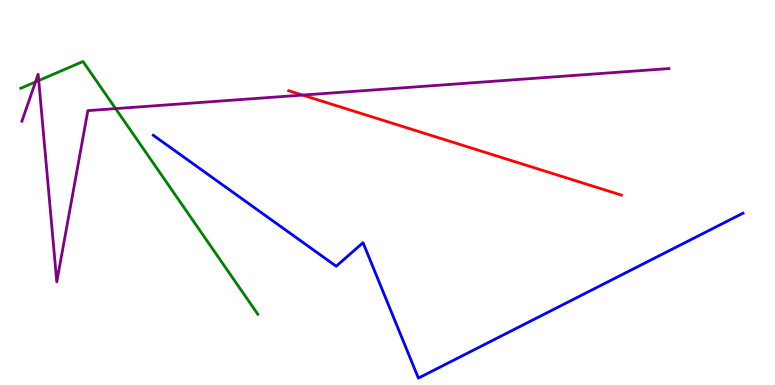[{'lines': ['blue', 'red'], 'intersections': []}, {'lines': ['green', 'red'], 'intersections': []}, {'lines': ['purple', 'red'], 'intersections': [{'x': 3.9, 'y': 7.53}]}, {'lines': ['blue', 'green'], 'intersections': []}, {'lines': ['blue', 'purple'], 'intersections': []}, {'lines': ['green', 'purple'], 'intersections': [{'x': 0.458, 'y': 7.87}, {'x': 0.5, 'y': 7.91}, {'x': 1.49, 'y': 7.18}]}]